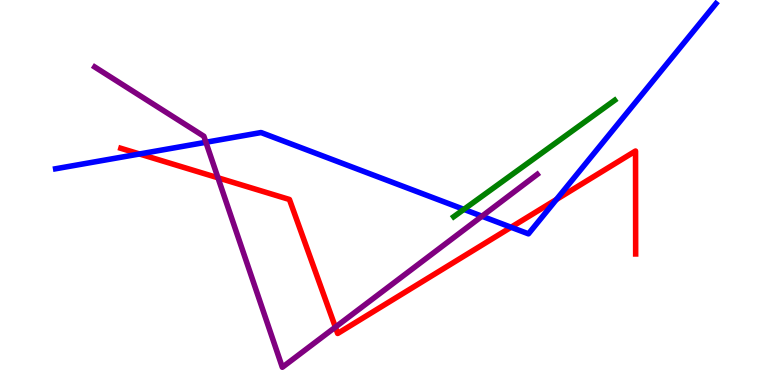[{'lines': ['blue', 'red'], 'intersections': [{'x': 1.8, 'y': 6.0}, {'x': 6.59, 'y': 4.1}, {'x': 7.18, 'y': 4.82}]}, {'lines': ['green', 'red'], 'intersections': []}, {'lines': ['purple', 'red'], 'intersections': [{'x': 2.81, 'y': 5.38}, {'x': 4.33, 'y': 1.5}]}, {'lines': ['blue', 'green'], 'intersections': [{'x': 5.99, 'y': 4.56}]}, {'lines': ['blue', 'purple'], 'intersections': [{'x': 2.66, 'y': 6.3}, {'x': 6.22, 'y': 4.38}]}, {'lines': ['green', 'purple'], 'intersections': []}]